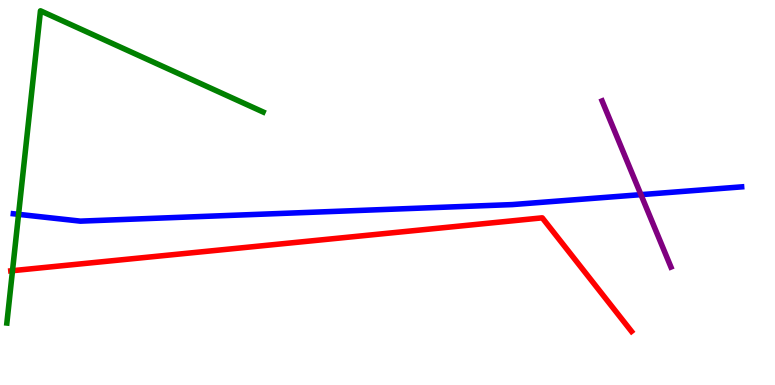[{'lines': ['blue', 'red'], 'intersections': []}, {'lines': ['green', 'red'], 'intersections': [{'x': 0.161, 'y': 2.97}]}, {'lines': ['purple', 'red'], 'intersections': []}, {'lines': ['blue', 'green'], 'intersections': [{'x': 0.24, 'y': 4.43}]}, {'lines': ['blue', 'purple'], 'intersections': [{'x': 8.27, 'y': 4.94}]}, {'lines': ['green', 'purple'], 'intersections': []}]